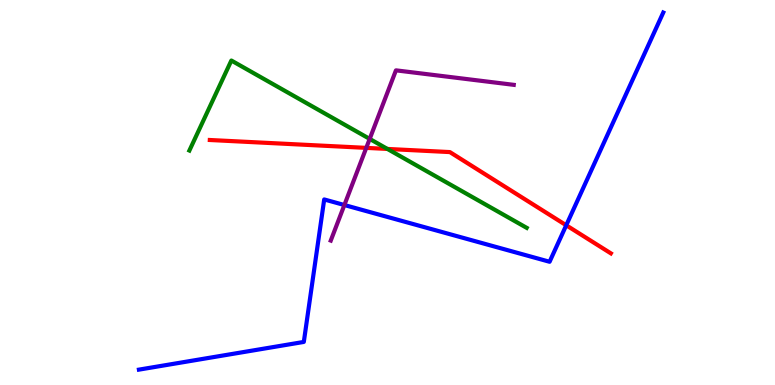[{'lines': ['blue', 'red'], 'intersections': [{'x': 7.31, 'y': 4.15}]}, {'lines': ['green', 'red'], 'intersections': [{'x': 5.0, 'y': 6.13}]}, {'lines': ['purple', 'red'], 'intersections': [{'x': 4.73, 'y': 6.16}]}, {'lines': ['blue', 'green'], 'intersections': []}, {'lines': ['blue', 'purple'], 'intersections': [{'x': 4.44, 'y': 4.67}]}, {'lines': ['green', 'purple'], 'intersections': [{'x': 4.77, 'y': 6.39}]}]